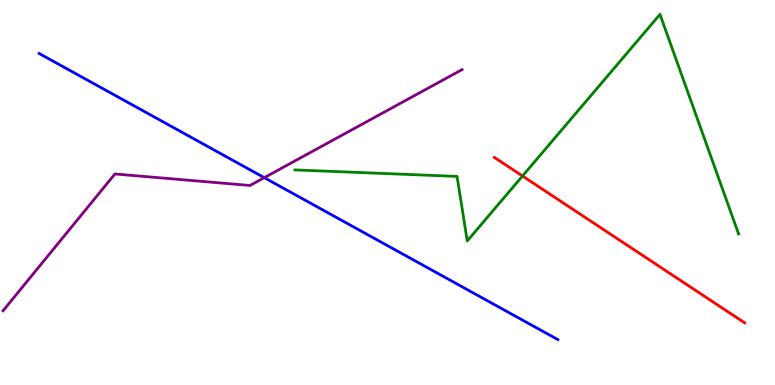[{'lines': ['blue', 'red'], 'intersections': []}, {'lines': ['green', 'red'], 'intersections': [{'x': 6.74, 'y': 5.43}]}, {'lines': ['purple', 'red'], 'intersections': []}, {'lines': ['blue', 'green'], 'intersections': []}, {'lines': ['blue', 'purple'], 'intersections': [{'x': 3.41, 'y': 5.39}]}, {'lines': ['green', 'purple'], 'intersections': []}]